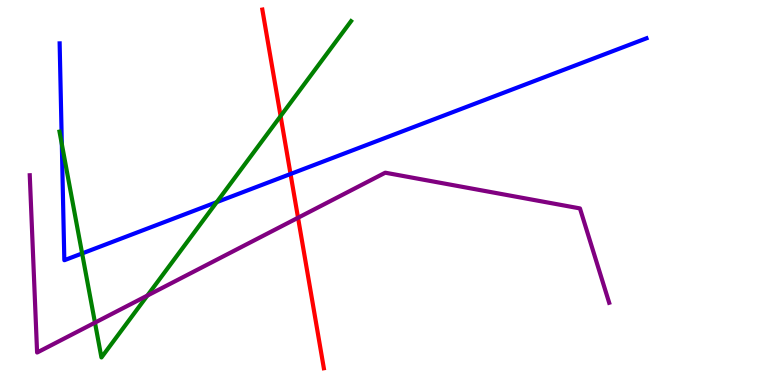[{'lines': ['blue', 'red'], 'intersections': [{'x': 3.75, 'y': 5.48}]}, {'lines': ['green', 'red'], 'intersections': [{'x': 3.62, 'y': 6.98}]}, {'lines': ['purple', 'red'], 'intersections': [{'x': 3.85, 'y': 4.34}]}, {'lines': ['blue', 'green'], 'intersections': [{'x': 0.798, 'y': 6.26}, {'x': 1.06, 'y': 3.42}, {'x': 2.8, 'y': 4.75}]}, {'lines': ['blue', 'purple'], 'intersections': []}, {'lines': ['green', 'purple'], 'intersections': [{'x': 1.23, 'y': 1.62}, {'x': 1.9, 'y': 2.32}]}]